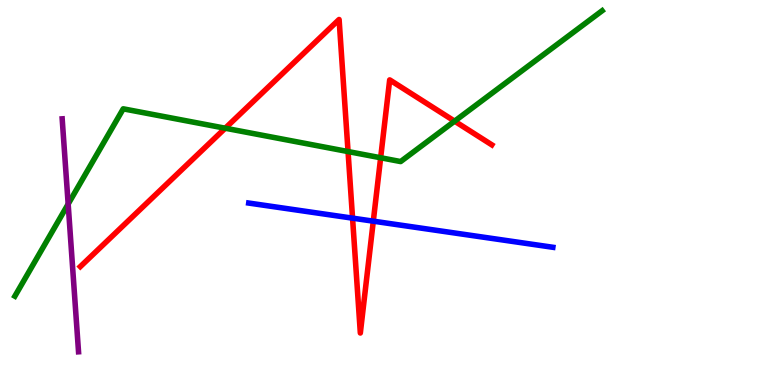[{'lines': ['blue', 'red'], 'intersections': [{'x': 4.55, 'y': 4.33}, {'x': 4.82, 'y': 4.26}]}, {'lines': ['green', 'red'], 'intersections': [{'x': 2.91, 'y': 6.67}, {'x': 4.49, 'y': 6.06}, {'x': 4.91, 'y': 5.9}, {'x': 5.87, 'y': 6.85}]}, {'lines': ['purple', 'red'], 'intersections': []}, {'lines': ['blue', 'green'], 'intersections': []}, {'lines': ['blue', 'purple'], 'intersections': []}, {'lines': ['green', 'purple'], 'intersections': [{'x': 0.879, 'y': 4.7}]}]